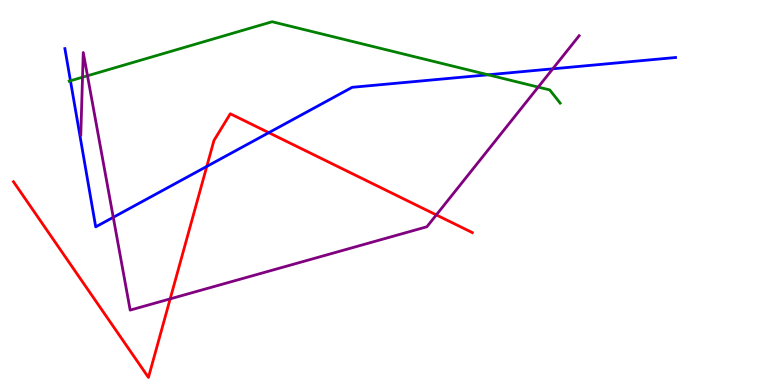[{'lines': ['blue', 'red'], 'intersections': [{'x': 2.67, 'y': 5.68}, {'x': 3.47, 'y': 6.55}]}, {'lines': ['green', 'red'], 'intersections': []}, {'lines': ['purple', 'red'], 'intersections': [{'x': 2.2, 'y': 2.24}, {'x': 5.63, 'y': 4.42}]}, {'lines': ['blue', 'green'], 'intersections': [{'x': 0.909, 'y': 7.9}, {'x': 6.3, 'y': 8.06}]}, {'lines': ['blue', 'purple'], 'intersections': [{'x': 1.46, 'y': 4.36}, {'x': 7.13, 'y': 8.21}]}, {'lines': ['green', 'purple'], 'intersections': [{'x': 1.06, 'y': 7.99}, {'x': 1.13, 'y': 8.03}, {'x': 6.94, 'y': 7.74}]}]